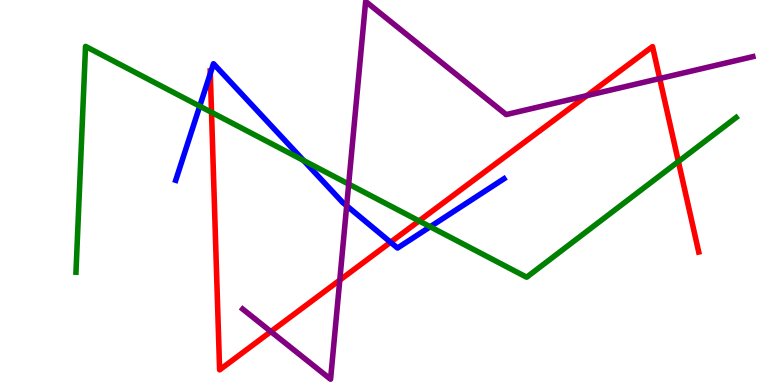[{'lines': ['blue', 'red'], 'intersections': [{'x': 2.71, 'y': 8.09}, {'x': 5.04, 'y': 3.71}]}, {'lines': ['green', 'red'], 'intersections': [{'x': 2.73, 'y': 7.08}, {'x': 5.41, 'y': 4.26}, {'x': 8.75, 'y': 5.8}]}, {'lines': ['purple', 'red'], 'intersections': [{'x': 3.5, 'y': 1.39}, {'x': 4.38, 'y': 2.72}, {'x': 7.57, 'y': 7.52}, {'x': 8.51, 'y': 7.96}]}, {'lines': ['blue', 'green'], 'intersections': [{'x': 2.58, 'y': 7.24}, {'x': 3.92, 'y': 5.83}, {'x': 5.55, 'y': 4.11}]}, {'lines': ['blue', 'purple'], 'intersections': [{'x': 4.47, 'y': 4.66}]}, {'lines': ['green', 'purple'], 'intersections': [{'x': 4.5, 'y': 5.22}]}]